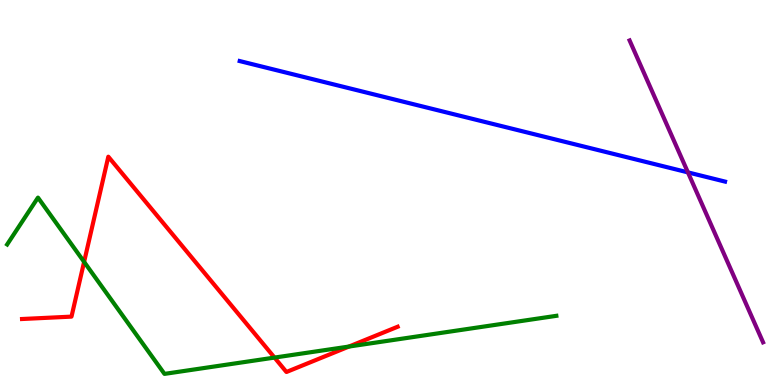[{'lines': ['blue', 'red'], 'intersections': []}, {'lines': ['green', 'red'], 'intersections': [{'x': 1.09, 'y': 3.2}, {'x': 3.54, 'y': 0.712}, {'x': 4.5, 'y': 0.999}]}, {'lines': ['purple', 'red'], 'intersections': []}, {'lines': ['blue', 'green'], 'intersections': []}, {'lines': ['blue', 'purple'], 'intersections': [{'x': 8.88, 'y': 5.52}]}, {'lines': ['green', 'purple'], 'intersections': []}]